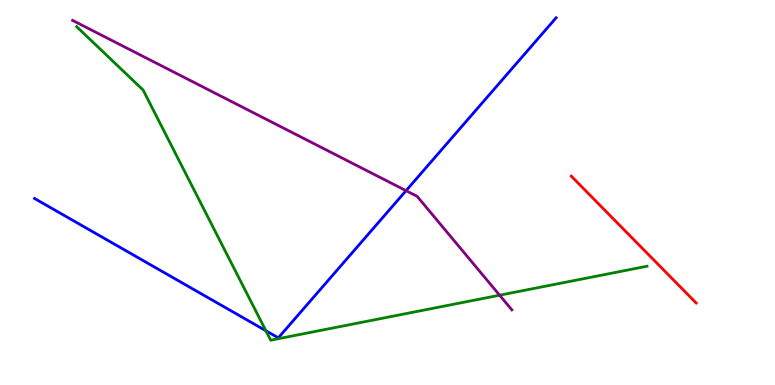[{'lines': ['blue', 'red'], 'intersections': []}, {'lines': ['green', 'red'], 'intersections': []}, {'lines': ['purple', 'red'], 'intersections': []}, {'lines': ['blue', 'green'], 'intersections': [{'x': 3.43, 'y': 1.41}]}, {'lines': ['blue', 'purple'], 'intersections': [{'x': 5.24, 'y': 5.05}]}, {'lines': ['green', 'purple'], 'intersections': [{'x': 6.45, 'y': 2.33}]}]